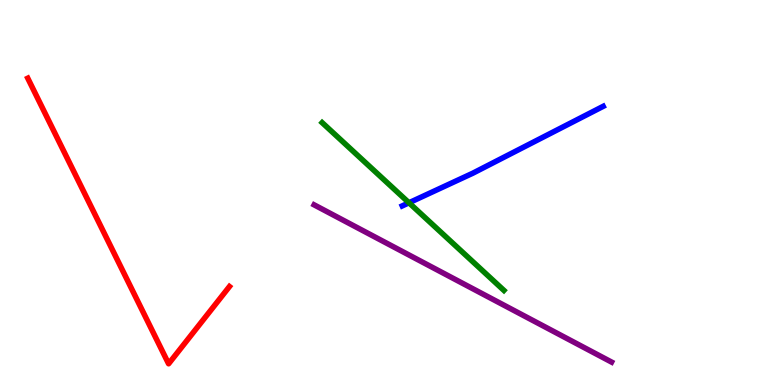[{'lines': ['blue', 'red'], 'intersections': []}, {'lines': ['green', 'red'], 'intersections': []}, {'lines': ['purple', 'red'], 'intersections': []}, {'lines': ['blue', 'green'], 'intersections': [{'x': 5.28, 'y': 4.73}]}, {'lines': ['blue', 'purple'], 'intersections': []}, {'lines': ['green', 'purple'], 'intersections': []}]